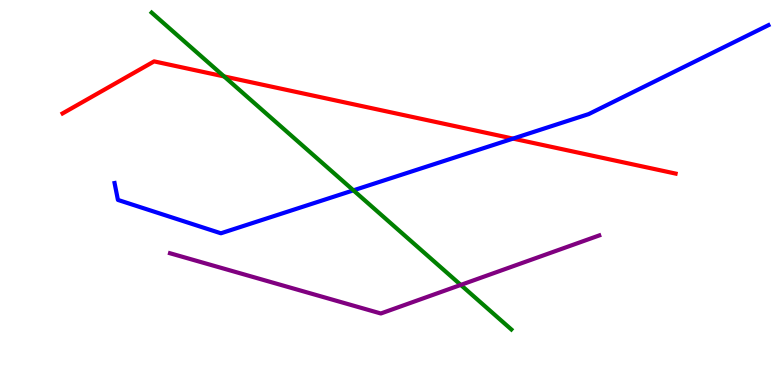[{'lines': ['blue', 'red'], 'intersections': [{'x': 6.62, 'y': 6.4}]}, {'lines': ['green', 'red'], 'intersections': [{'x': 2.89, 'y': 8.01}]}, {'lines': ['purple', 'red'], 'intersections': []}, {'lines': ['blue', 'green'], 'intersections': [{'x': 4.56, 'y': 5.06}]}, {'lines': ['blue', 'purple'], 'intersections': []}, {'lines': ['green', 'purple'], 'intersections': [{'x': 5.95, 'y': 2.6}]}]